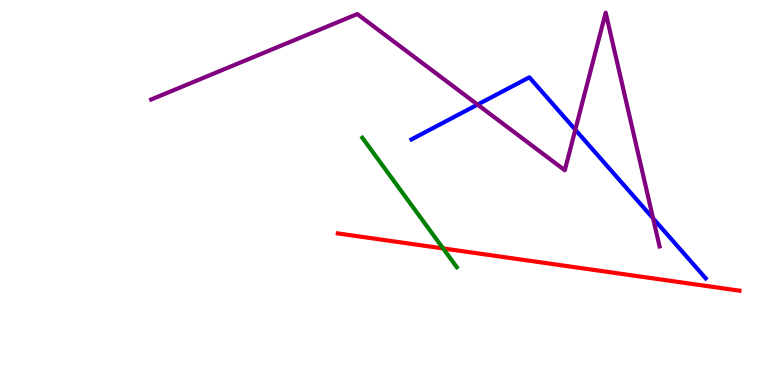[{'lines': ['blue', 'red'], 'intersections': []}, {'lines': ['green', 'red'], 'intersections': [{'x': 5.72, 'y': 3.55}]}, {'lines': ['purple', 'red'], 'intersections': []}, {'lines': ['blue', 'green'], 'intersections': []}, {'lines': ['blue', 'purple'], 'intersections': [{'x': 6.16, 'y': 7.28}, {'x': 7.42, 'y': 6.63}, {'x': 8.43, 'y': 4.33}]}, {'lines': ['green', 'purple'], 'intersections': []}]